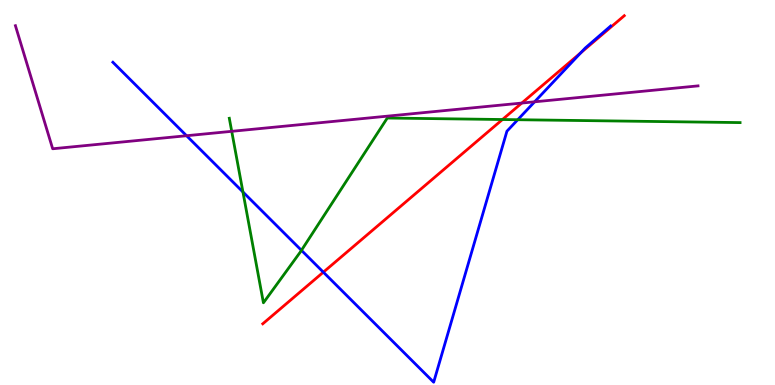[{'lines': ['blue', 'red'], 'intersections': [{'x': 4.17, 'y': 2.93}, {'x': 7.49, 'y': 8.63}]}, {'lines': ['green', 'red'], 'intersections': [{'x': 6.48, 'y': 6.9}]}, {'lines': ['purple', 'red'], 'intersections': [{'x': 6.73, 'y': 7.32}]}, {'lines': ['blue', 'green'], 'intersections': [{'x': 3.13, 'y': 5.01}, {'x': 3.89, 'y': 3.5}, {'x': 6.68, 'y': 6.89}]}, {'lines': ['blue', 'purple'], 'intersections': [{'x': 2.41, 'y': 6.47}, {'x': 6.9, 'y': 7.36}]}, {'lines': ['green', 'purple'], 'intersections': [{'x': 2.99, 'y': 6.59}]}]